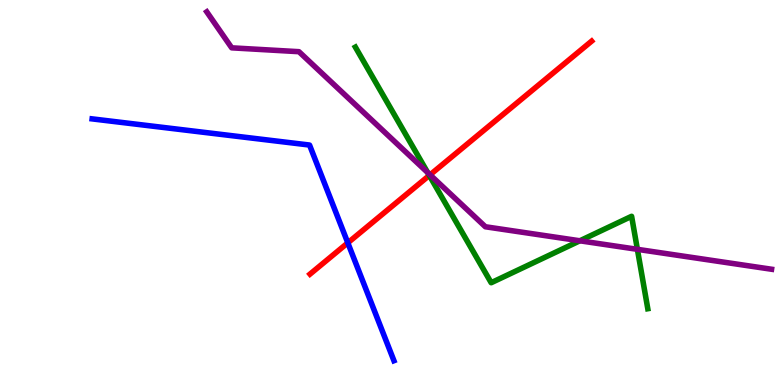[{'lines': ['blue', 'red'], 'intersections': [{'x': 4.49, 'y': 3.69}]}, {'lines': ['green', 'red'], 'intersections': [{'x': 5.54, 'y': 5.44}]}, {'lines': ['purple', 'red'], 'intersections': [{'x': 5.55, 'y': 5.46}]}, {'lines': ['blue', 'green'], 'intersections': []}, {'lines': ['blue', 'purple'], 'intersections': []}, {'lines': ['green', 'purple'], 'intersections': [{'x': 5.52, 'y': 5.52}, {'x': 7.48, 'y': 3.75}, {'x': 8.22, 'y': 3.52}]}]